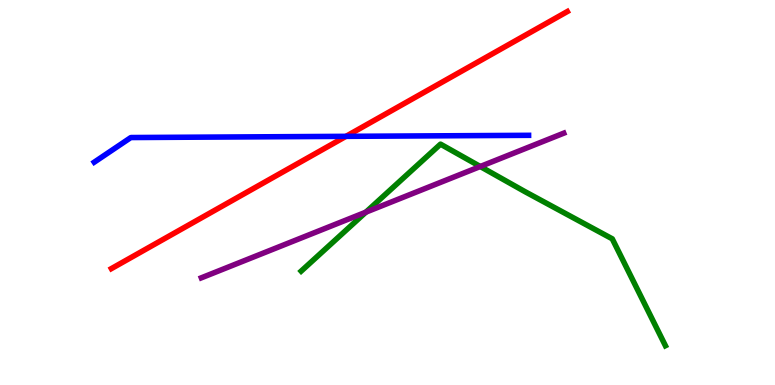[{'lines': ['blue', 'red'], 'intersections': [{'x': 4.46, 'y': 6.46}]}, {'lines': ['green', 'red'], 'intersections': []}, {'lines': ['purple', 'red'], 'intersections': []}, {'lines': ['blue', 'green'], 'intersections': []}, {'lines': ['blue', 'purple'], 'intersections': []}, {'lines': ['green', 'purple'], 'intersections': [{'x': 4.72, 'y': 4.49}, {'x': 6.2, 'y': 5.68}]}]